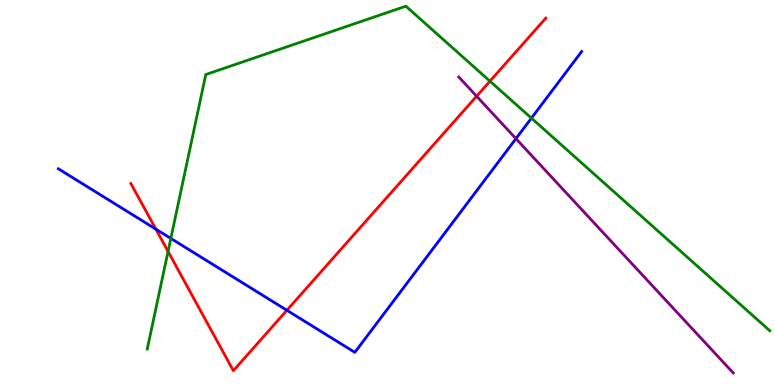[{'lines': ['blue', 'red'], 'intersections': [{'x': 2.01, 'y': 4.05}, {'x': 3.7, 'y': 1.94}]}, {'lines': ['green', 'red'], 'intersections': [{'x': 2.17, 'y': 3.47}, {'x': 6.32, 'y': 7.89}]}, {'lines': ['purple', 'red'], 'intersections': [{'x': 6.15, 'y': 7.5}]}, {'lines': ['blue', 'green'], 'intersections': [{'x': 2.2, 'y': 3.81}, {'x': 6.86, 'y': 6.93}]}, {'lines': ['blue', 'purple'], 'intersections': [{'x': 6.66, 'y': 6.4}]}, {'lines': ['green', 'purple'], 'intersections': []}]